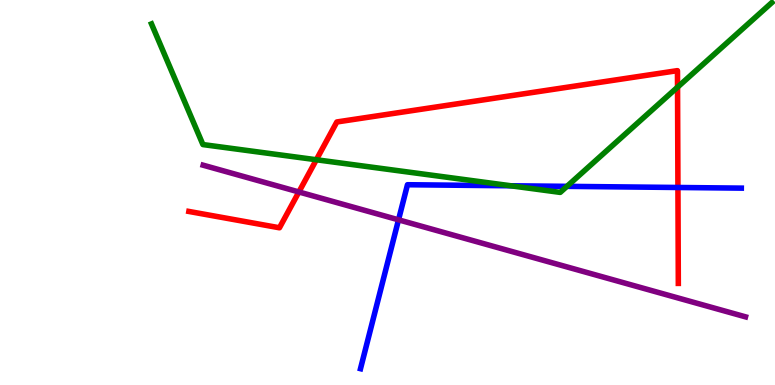[{'lines': ['blue', 'red'], 'intersections': [{'x': 8.75, 'y': 5.13}]}, {'lines': ['green', 'red'], 'intersections': [{'x': 4.08, 'y': 5.85}, {'x': 8.74, 'y': 7.74}]}, {'lines': ['purple', 'red'], 'intersections': [{'x': 3.86, 'y': 5.01}]}, {'lines': ['blue', 'green'], 'intersections': [{'x': 6.59, 'y': 5.17}, {'x': 7.32, 'y': 5.16}]}, {'lines': ['blue', 'purple'], 'intersections': [{'x': 5.14, 'y': 4.29}]}, {'lines': ['green', 'purple'], 'intersections': []}]